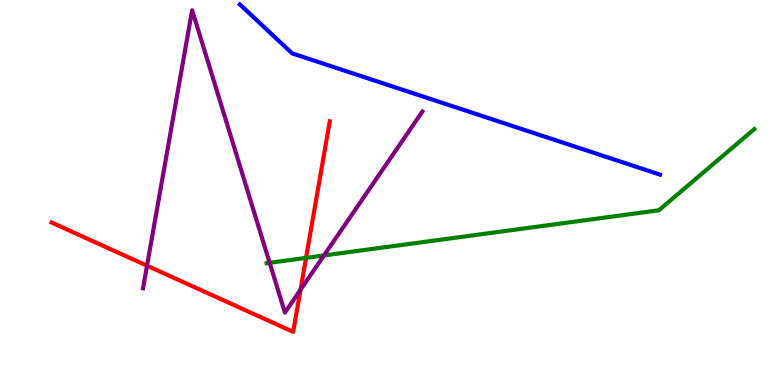[{'lines': ['blue', 'red'], 'intersections': []}, {'lines': ['green', 'red'], 'intersections': [{'x': 3.95, 'y': 3.3}]}, {'lines': ['purple', 'red'], 'intersections': [{'x': 1.9, 'y': 3.1}, {'x': 3.88, 'y': 2.47}]}, {'lines': ['blue', 'green'], 'intersections': []}, {'lines': ['blue', 'purple'], 'intersections': []}, {'lines': ['green', 'purple'], 'intersections': [{'x': 3.48, 'y': 3.17}, {'x': 4.18, 'y': 3.36}]}]